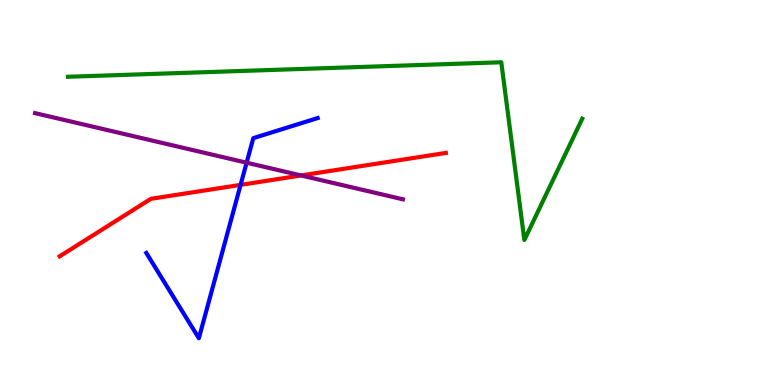[{'lines': ['blue', 'red'], 'intersections': [{'x': 3.1, 'y': 5.2}]}, {'lines': ['green', 'red'], 'intersections': []}, {'lines': ['purple', 'red'], 'intersections': [{'x': 3.88, 'y': 5.44}]}, {'lines': ['blue', 'green'], 'intersections': []}, {'lines': ['blue', 'purple'], 'intersections': [{'x': 3.18, 'y': 5.77}]}, {'lines': ['green', 'purple'], 'intersections': []}]